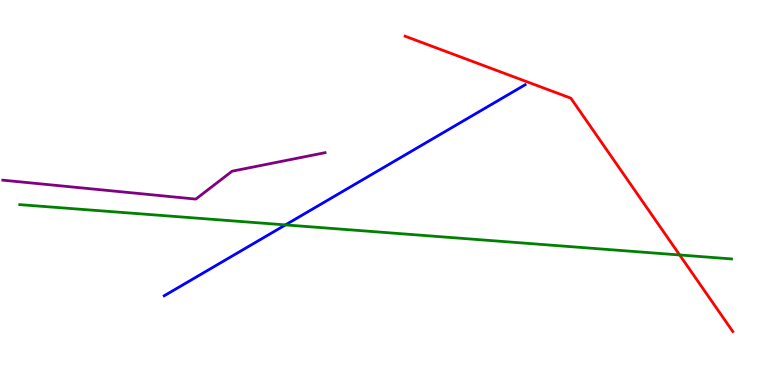[{'lines': ['blue', 'red'], 'intersections': []}, {'lines': ['green', 'red'], 'intersections': [{'x': 8.77, 'y': 3.38}]}, {'lines': ['purple', 'red'], 'intersections': []}, {'lines': ['blue', 'green'], 'intersections': [{'x': 3.68, 'y': 4.16}]}, {'lines': ['blue', 'purple'], 'intersections': []}, {'lines': ['green', 'purple'], 'intersections': []}]